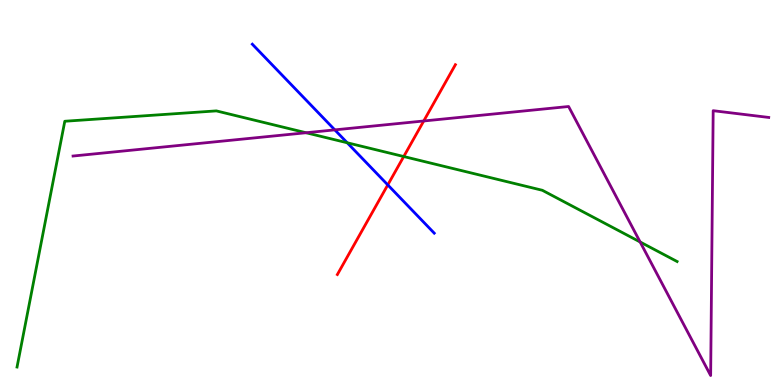[{'lines': ['blue', 'red'], 'intersections': [{'x': 5.0, 'y': 5.2}]}, {'lines': ['green', 'red'], 'intersections': [{'x': 5.21, 'y': 5.93}]}, {'lines': ['purple', 'red'], 'intersections': [{'x': 5.47, 'y': 6.86}]}, {'lines': ['blue', 'green'], 'intersections': [{'x': 4.48, 'y': 6.29}]}, {'lines': ['blue', 'purple'], 'intersections': [{'x': 4.32, 'y': 6.63}]}, {'lines': ['green', 'purple'], 'intersections': [{'x': 3.95, 'y': 6.55}, {'x': 8.26, 'y': 3.71}]}]